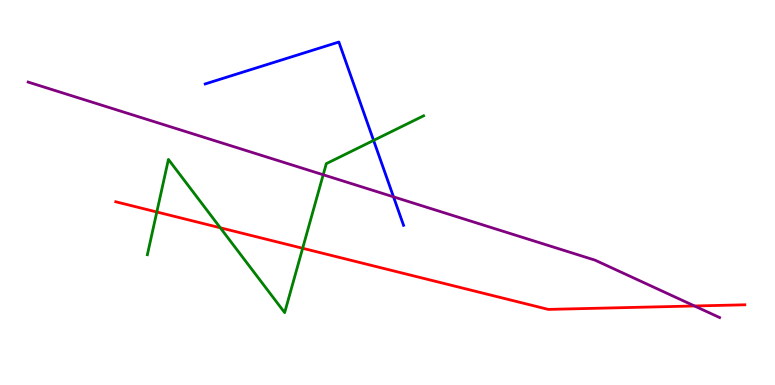[{'lines': ['blue', 'red'], 'intersections': []}, {'lines': ['green', 'red'], 'intersections': [{'x': 2.02, 'y': 4.49}, {'x': 2.84, 'y': 4.08}, {'x': 3.91, 'y': 3.55}]}, {'lines': ['purple', 'red'], 'intersections': [{'x': 8.96, 'y': 2.05}]}, {'lines': ['blue', 'green'], 'intersections': [{'x': 4.82, 'y': 6.35}]}, {'lines': ['blue', 'purple'], 'intersections': [{'x': 5.08, 'y': 4.89}]}, {'lines': ['green', 'purple'], 'intersections': [{'x': 4.17, 'y': 5.46}]}]